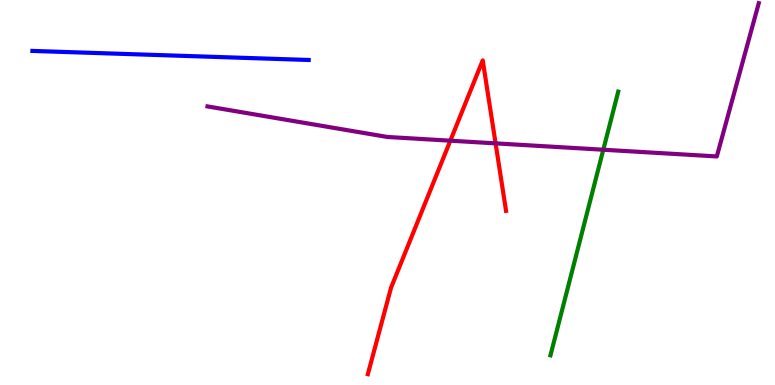[{'lines': ['blue', 'red'], 'intersections': []}, {'lines': ['green', 'red'], 'intersections': []}, {'lines': ['purple', 'red'], 'intersections': [{'x': 5.81, 'y': 6.35}, {'x': 6.39, 'y': 6.28}]}, {'lines': ['blue', 'green'], 'intersections': []}, {'lines': ['blue', 'purple'], 'intersections': []}, {'lines': ['green', 'purple'], 'intersections': [{'x': 7.78, 'y': 6.11}]}]